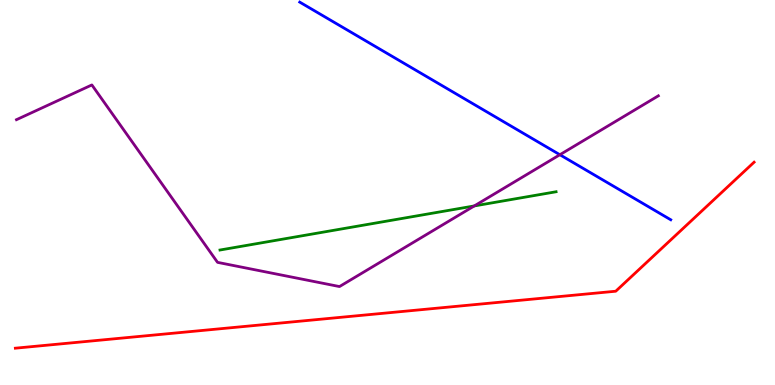[{'lines': ['blue', 'red'], 'intersections': []}, {'lines': ['green', 'red'], 'intersections': []}, {'lines': ['purple', 'red'], 'intersections': []}, {'lines': ['blue', 'green'], 'intersections': []}, {'lines': ['blue', 'purple'], 'intersections': [{'x': 7.22, 'y': 5.98}]}, {'lines': ['green', 'purple'], 'intersections': [{'x': 6.12, 'y': 4.65}]}]